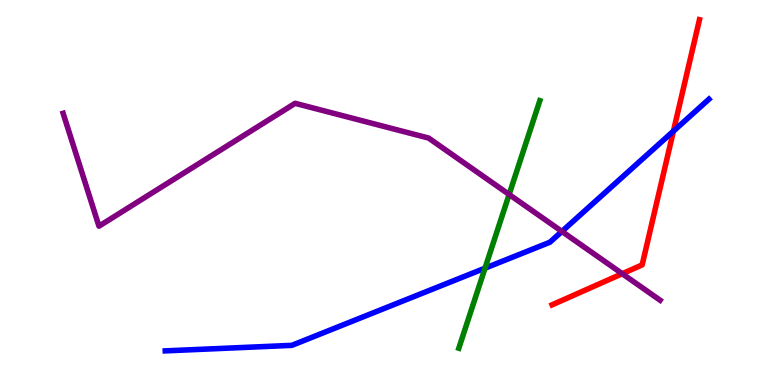[{'lines': ['blue', 'red'], 'intersections': [{'x': 8.69, 'y': 6.59}]}, {'lines': ['green', 'red'], 'intersections': []}, {'lines': ['purple', 'red'], 'intersections': [{'x': 8.03, 'y': 2.89}]}, {'lines': ['blue', 'green'], 'intersections': [{'x': 6.26, 'y': 3.03}]}, {'lines': ['blue', 'purple'], 'intersections': [{'x': 7.25, 'y': 3.99}]}, {'lines': ['green', 'purple'], 'intersections': [{'x': 6.57, 'y': 4.95}]}]